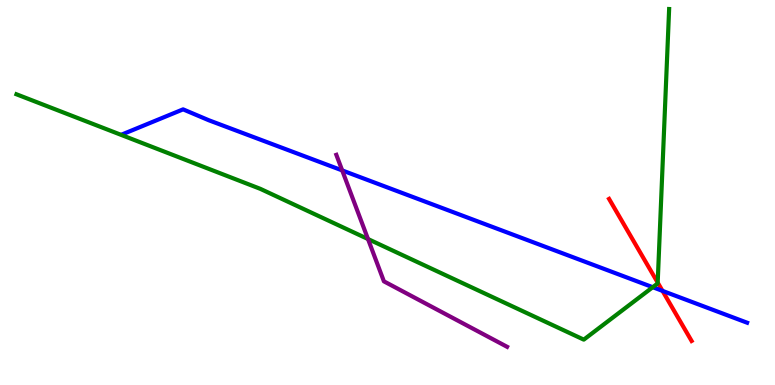[{'lines': ['blue', 'red'], 'intersections': [{'x': 8.55, 'y': 2.44}]}, {'lines': ['green', 'red'], 'intersections': [{'x': 8.49, 'y': 2.66}]}, {'lines': ['purple', 'red'], 'intersections': []}, {'lines': ['blue', 'green'], 'intersections': [{'x': 8.42, 'y': 2.54}]}, {'lines': ['blue', 'purple'], 'intersections': [{'x': 4.42, 'y': 5.57}]}, {'lines': ['green', 'purple'], 'intersections': [{'x': 4.75, 'y': 3.79}]}]